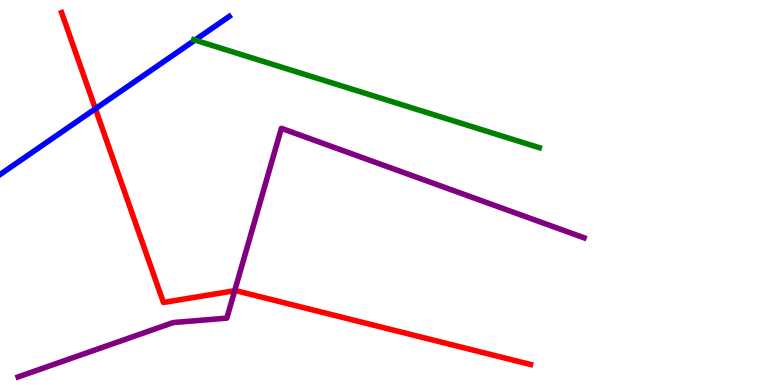[{'lines': ['blue', 'red'], 'intersections': [{'x': 1.23, 'y': 7.18}]}, {'lines': ['green', 'red'], 'intersections': []}, {'lines': ['purple', 'red'], 'intersections': [{'x': 3.03, 'y': 2.45}]}, {'lines': ['blue', 'green'], 'intersections': [{'x': 2.52, 'y': 8.96}]}, {'lines': ['blue', 'purple'], 'intersections': []}, {'lines': ['green', 'purple'], 'intersections': []}]